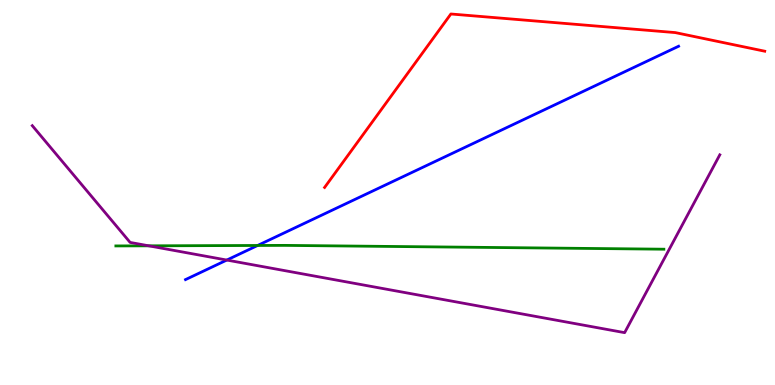[{'lines': ['blue', 'red'], 'intersections': []}, {'lines': ['green', 'red'], 'intersections': []}, {'lines': ['purple', 'red'], 'intersections': []}, {'lines': ['blue', 'green'], 'intersections': [{'x': 3.32, 'y': 3.62}]}, {'lines': ['blue', 'purple'], 'intersections': [{'x': 2.93, 'y': 3.25}]}, {'lines': ['green', 'purple'], 'intersections': [{'x': 1.92, 'y': 3.61}]}]